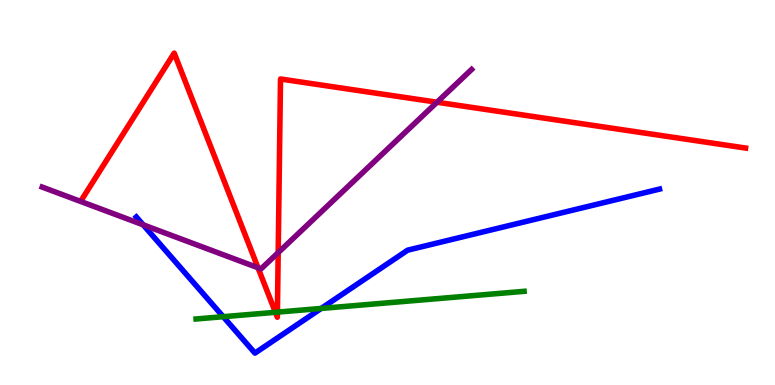[{'lines': ['blue', 'red'], 'intersections': []}, {'lines': ['green', 'red'], 'intersections': [{'x': 3.55, 'y': 1.89}, {'x': 3.58, 'y': 1.89}]}, {'lines': ['purple', 'red'], 'intersections': [{'x': 3.33, 'y': 3.05}, {'x': 3.59, 'y': 3.44}, {'x': 5.64, 'y': 7.34}]}, {'lines': ['blue', 'green'], 'intersections': [{'x': 2.88, 'y': 1.77}, {'x': 4.14, 'y': 1.99}]}, {'lines': ['blue', 'purple'], 'intersections': [{'x': 1.85, 'y': 4.16}]}, {'lines': ['green', 'purple'], 'intersections': []}]